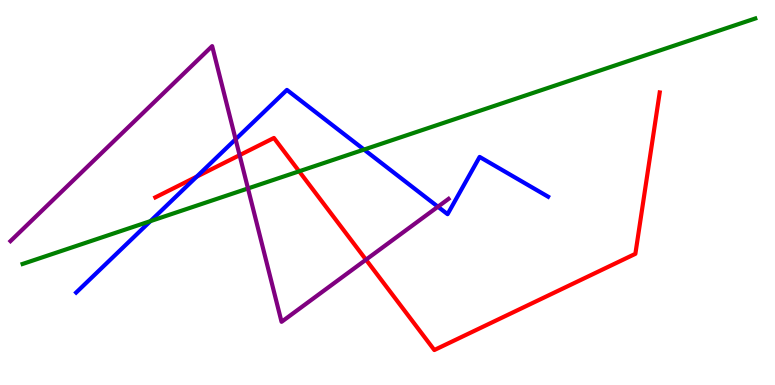[{'lines': ['blue', 'red'], 'intersections': [{'x': 2.54, 'y': 5.41}]}, {'lines': ['green', 'red'], 'intersections': [{'x': 3.86, 'y': 5.55}]}, {'lines': ['purple', 'red'], 'intersections': [{'x': 3.09, 'y': 5.97}, {'x': 4.72, 'y': 3.26}]}, {'lines': ['blue', 'green'], 'intersections': [{'x': 1.94, 'y': 4.26}, {'x': 4.7, 'y': 6.12}]}, {'lines': ['blue', 'purple'], 'intersections': [{'x': 3.04, 'y': 6.38}, {'x': 5.65, 'y': 4.63}]}, {'lines': ['green', 'purple'], 'intersections': [{'x': 3.2, 'y': 5.11}]}]